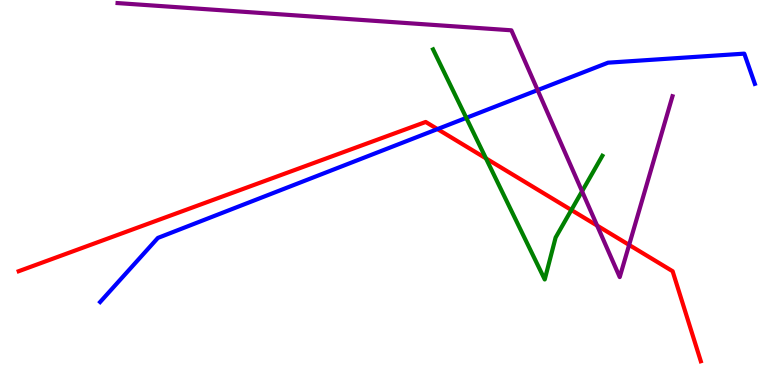[{'lines': ['blue', 'red'], 'intersections': [{'x': 5.64, 'y': 6.65}]}, {'lines': ['green', 'red'], 'intersections': [{'x': 6.27, 'y': 5.89}, {'x': 7.37, 'y': 4.55}]}, {'lines': ['purple', 'red'], 'intersections': [{'x': 7.7, 'y': 4.14}, {'x': 8.12, 'y': 3.64}]}, {'lines': ['blue', 'green'], 'intersections': [{'x': 6.02, 'y': 6.94}]}, {'lines': ['blue', 'purple'], 'intersections': [{'x': 6.94, 'y': 7.66}]}, {'lines': ['green', 'purple'], 'intersections': [{'x': 7.51, 'y': 5.03}]}]